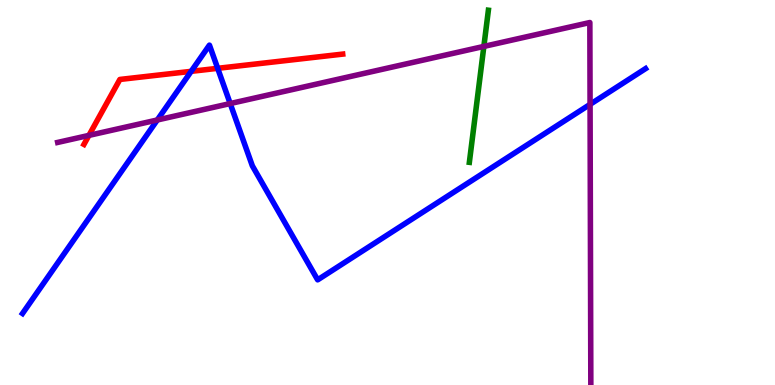[{'lines': ['blue', 'red'], 'intersections': [{'x': 2.47, 'y': 8.15}, {'x': 2.81, 'y': 8.23}]}, {'lines': ['green', 'red'], 'intersections': []}, {'lines': ['purple', 'red'], 'intersections': [{'x': 1.15, 'y': 6.48}]}, {'lines': ['blue', 'green'], 'intersections': []}, {'lines': ['blue', 'purple'], 'intersections': [{'x': 2.03, 'y': 6.88}, {'x': 2.97, 'y': 7.31}, {'x': 7.61, 'y': 7.29}]}, {'lines': ['green', 'purple'], 'intersections': [{'x': 6.24, 'y': 8.79}]}]